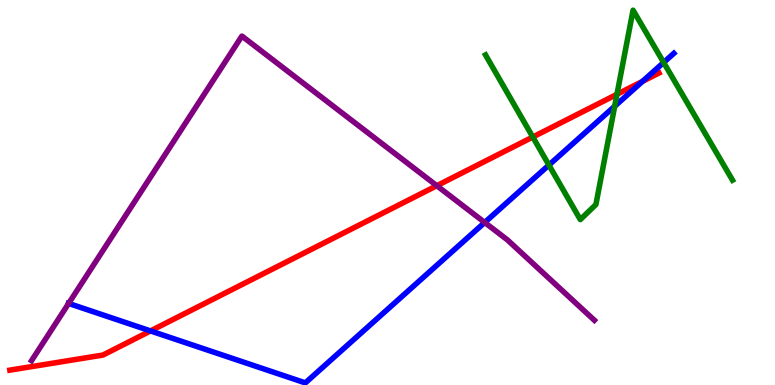[{'lines': ['blue', 'red'], 'intersections': [{'x': 1.94, 'y': 1.4}, {'x': 8.29, 'y': 7.89}]}, {'lines': ['green', 'red'], 'intersections': [{'x': 6.87, 'y': 6.44}, {'x': 7.96, 'y': 7.55}]}, {'lines': ['purple', 'red'], 'intersections': [{'x': 5.64, 'y': 5.18}]}, {'lines': ['blue', 'green'], 'intersections': [{'x': 7.08, 'y': 5.71}, {'x': 7.93, 'y': 7.24}, {'x': 8.56, 'y': 8.38}]}, {'lines': ['blue', 'purple'], 'intersections': [{'x': 0.886, 'y': 2.12}, {'x': 6.25, 'y': 4.22}]}, {'lines': ['green', 'purple'], 'intersections': []}]